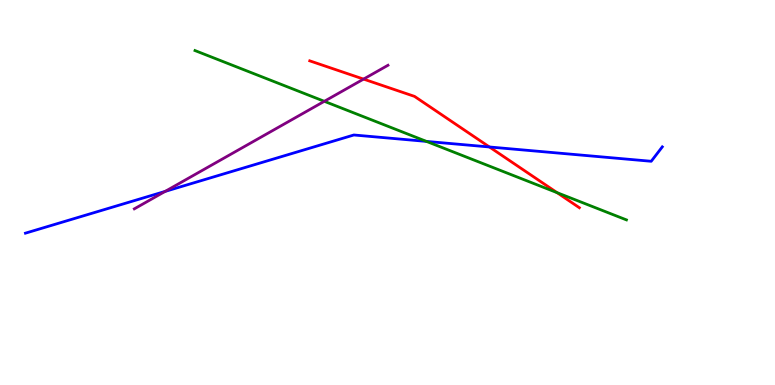[{'lines': ['blue', 'red'], 'intersections': [{'x': 6.32, 'y': 6.18}]}, {'lines': ['green', 'red'], 'intersections': [{'x': 7.19, 'y': 5.0}]}, {'lines': ['purple', 'red'], 'intersections': [{'x': 4.69, 'y': 7.95}]}, {'lines': ['blue', 'green'], 'intersections': [{'x': 5.5, 'y': 6.33}]}, {'lines': ['blue', 'purple'], 'intersections': [{'x': 2.13, 'y': 5.03}]}, {'lines': ['green', 'purple'], 'intersections': [{'x': 4.18, 'y': 7.37}]}]